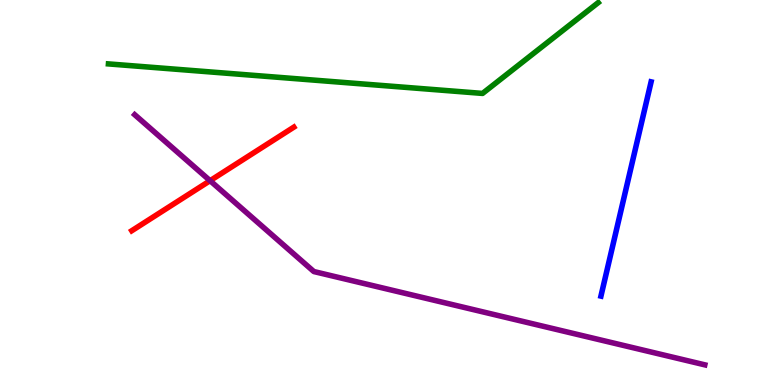[{'lines': ['blue', 'red'], 'intersections': []}, {'lines': ['green', 'red'], 'intersections': []}, {'lines': ['purple', 'red'], 'intersections': [{'x': 2.71, 'y': 5.31}]}, {'lines': ['blue', 'green'], 'intersections': []}, {'lines': ['blue', 'purple'], 'intersections': []}, {'lines': ['green', 'purple'], 'intersections': []}]